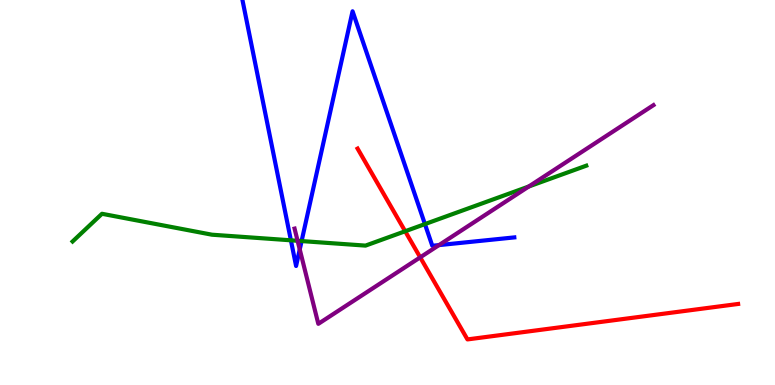[{'lines': ['blue', 'red'], 'intersections': []}, {'lines': ['green', 'red'], 'intersections': [{'x': 5.23, 'y': 3.99}]}, {'lines': ['purple', 'red'], 'intersections': [{'x': 5.42, 'y': 3.32}]}, {'lines': ['blue', 'green'], 'intersections': [{'x': 3.75, 'y': 3.76}, {'x': 3.89, 'y': 3.74}, {'x': 5.48, 'y': 4.18}]}, {'lines': ['blue', 'purple'], 'intersections': [{'x': 3.87, 'y': 3.52}, {'x': 5.66, 'y': 3.63}]}, {'lines': ['green', 'purple'], 'intersections': [{'x': 3.84, 'y': 3.75}, {'x': 6.82, 'y': 5.16}]}]